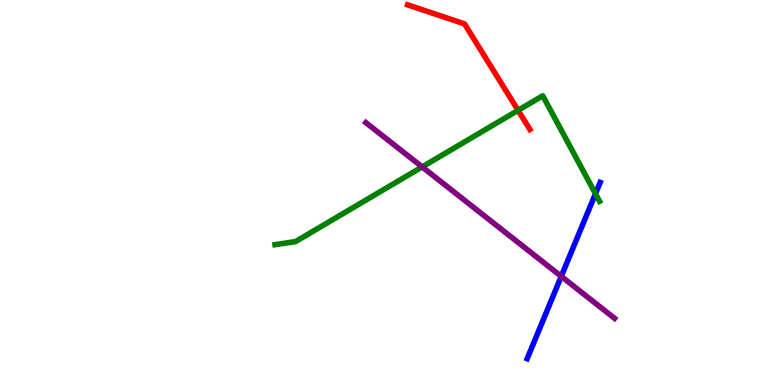[{'lines': ['blue', 'red'], 'intersections': []}, {'lines': ['green', 'red'], 'intersections': [{'x': 6.68, 'y': 7.13}]}, {'lines': ['purple', 'red'], 'intersections': []}, {'lines': ['blue', 'green'], 'intersections': [{'x': 7.68, 'y': 4.97}]}, {'lines': ['blue', 'purple'], 'intersections': [{'x': 7.24, 'y': 2.82}]}, {'lines': ['green', 'purple'], 'intersections': [{'x': 5.45, 'y': 5.66}]}]